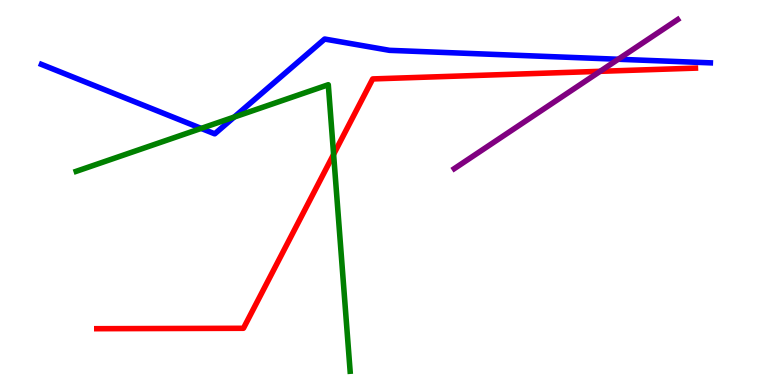[{'lines': ['blue', 'red'], 'intersections': []}, {'lines': ['green', 'red'], 'intersections': [{'x': 4.3, 'y': 5.99}]}, {'lines': ['purple', 'red'], 'intersections': [{'x': 7.74, 'y': 8.15}]}, {'lines': ['blue', 'green'], 'intersections': [{'x': 2.6, 'y': 6.66}, {'x': 3.02, 'y': 6.96}]}, {'lines': ['blue', 'purple'], 'intersections': [{'x': 7.98, 'y': 8.46}]}, {'lines': ['green', 'purple'], 'intersections': []}]